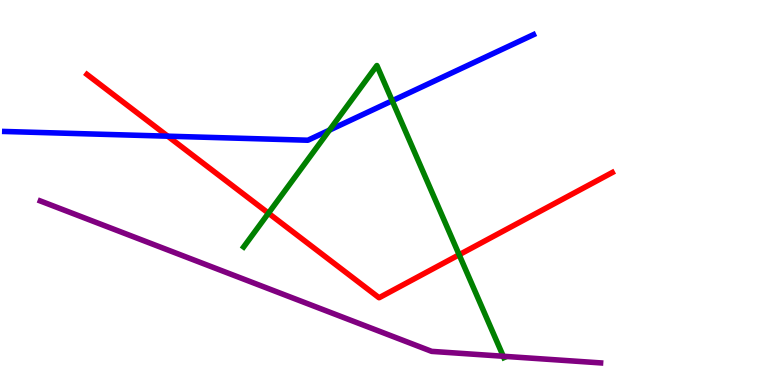[{'lines': ['blue', 'red'], 'intersections': [{'x': 2.16, 'y': 6.46}]}, {'lines': ['green', 'red'], 'intersections': [{'x': 3.46, 'y': 4.46}, {'x': 5.92, 'y': 3.38}]}, {'lines': ['purple', 'red'], 'intersections': []}, {'lines': ['blue', 'green'], 'intersections': [{'x': 4.25, 'y': 6.62}, {'x': 5.06, 'y': 7.38}]}, {'lines': ['blue', 'purple'], 'intersections': []}, {'lines': ['green', 'purple'], 'intersections': [{'x': 6.49, 'y': 0.747}]}]